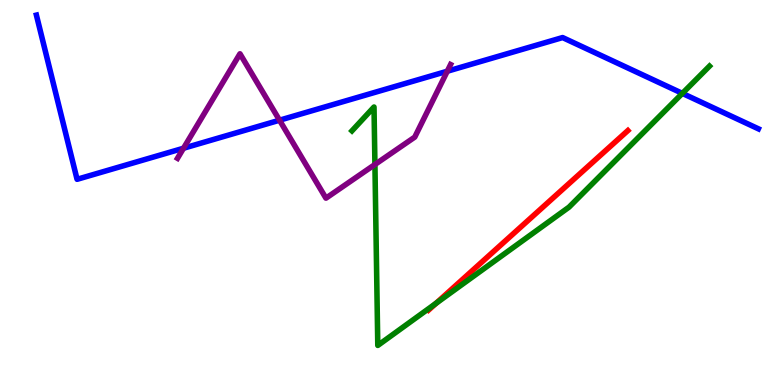[{'lines': ['blue', 'red'], 'intersections': []}, {'lines': ['green', 'red'], 'intersections': [{'x': 5.63, 'y': 2.12}]}, {'lines': ['purple', 'red'], 'intersections': []}, {'lines': ['blue', 'green'], 'intersections': [{'x': 8.8, 'y': 7.57}]}, {'lines': ['blue', 'purple'], 'intersections': [{'x': 2.37, 'y': 6.15}, {'x': 3.61, 'y': 6.88}, {'x': 5.77, 'y': 8.15}]}, {'lines': ['green', 'purple'], 'intersections': [{'x': 4.84, 'y': 5.73}]}]